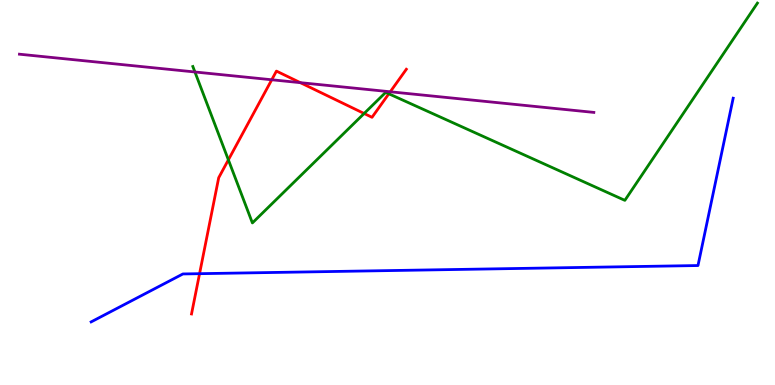[{'lines': ['blue', 'red'], 'intersections': [{'x': 2.57, 'y': 2.89}]}, {'lines': ['green', 'red'], 'intersections': [{'x': 2.95, 'y': 5.85}, {'x': 4.7, 'y': 7.05}, {'x': 5.02, 'y': 7.56}]}, {'lines': ['purple', 'red'], 'intersections': [{'x': 3.51, 'y': 7.93}, {'x': 3.88, 'y': 7.85}, {'x': 5.04, 'y': 7.62}]}, {'lines': ['blue', 'green'], 'intersections': []}, {'lines': ['blue', 'purple'], 'intersections': []}, {'lines': ['green', 'purple'], 'intersections': [{'x': 2.52, 'y': 8.13}]}]